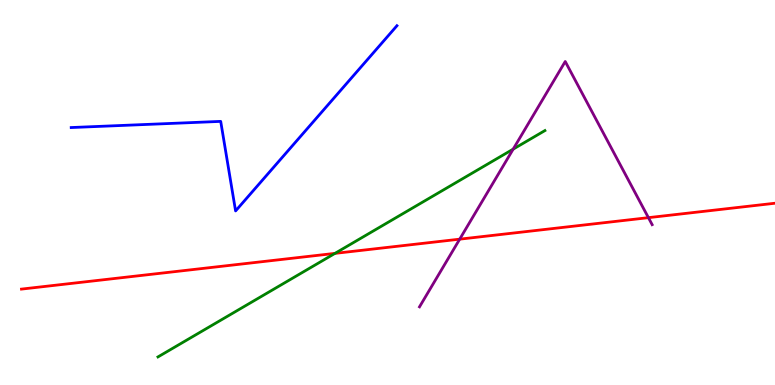[{'lines': ['blue', 'red'], 'intersections': []}, {'lines': ['green', 'red'], 'intersections': [{'x': 4.32, 'y': 3.42}]}, {'lines': ['purple', 'red'], 'intersections': [{'x': 5.93, 'y': 3.79}, {'x': 8.37, 'y': 4.35}]}, {'lines': ['blue', 'green'], 'intersections': []}, {'lines': ['blue', 'purple'], 'intersections': []}, {'lines': ['green', 'purple'], 'intersections': [{'x': 6.62, 'y': 6.13}]}]